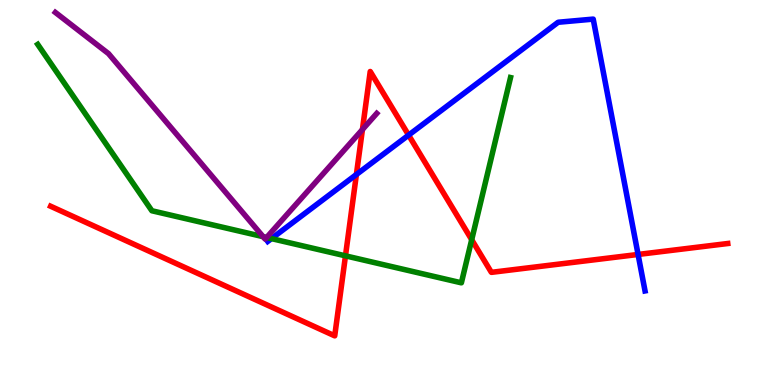[{'lines': ['blue', 'red'], 'intersections': [{'x': 4.6, 'y': 5.47}, {'x': 5.27, 'y': 6.49}, {'x': 8.23, 'y': 3.39}]}, {'lines': ['green', 'red'], 'intersections': [{'x': 4.46, 'y': 3.35}, {'x': 6.09, 'y': 3.77}]}, {'lines': ['purple', 'red'], 'intersections': [{'x': 4.68, 'y': 6.64}]}, {'lines': ['blue', 'green'], 'intersections': [{'x': 3.5, 'y': 3.8}]}, {'lines': ['blue', 'purple'], 'intersections': []}, {'lines': ['green', 'purple'], 'intersections': [{'x': 3.39, 'y': 3.85}, {'x': 3.44, 'y': 3.83}]}]